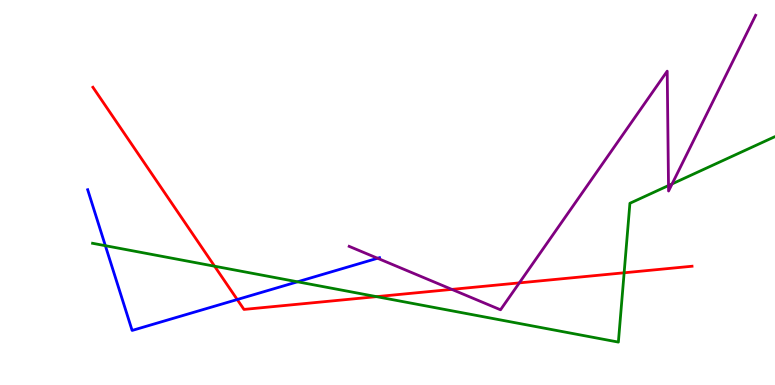[{'lines': ['blue', 'red'], 'intersections': [{'x': 3.06, 'y': 2.22}]}, {'lines': ['green', 'red'], 'intersections': [{'x': 2.77, 'y': 3.09}, {'x': 4.86, 'y': 2.29}, {'x': 8.05, 'y': 2.91}]}, {'lines': ['purple', 'red'], 'intersections': [{'x': 5.83, 'y': 2.48}, {'x': 6.7, 'y': 2.65}]}, {'lines': ['blue', 'green'], 'intersections': [{'x': 1.36, 'y': 3.62}, {'x': 3.84, 'y': 2.68}]}, {'lines': ['blue', 'purple'], 'intersections': [{'x': 4.87, 'y': 3.29}]}, {'lines': ['green', 'purple'], 'intersections': [{'x': 8.63, 'y': 5.18}, {'x': 8.67, 'y': 5.22}]}]